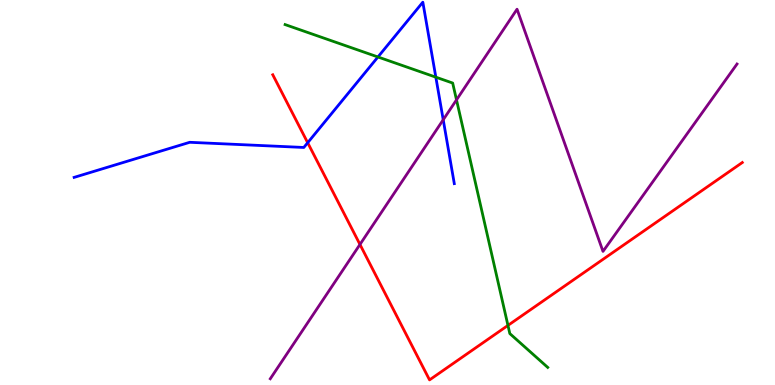[{'lines': ['blue', 'red'], 'intersections': [{'x': 3.97, 'y': 6.29}]}, {'lines': ['green', 'red'], 'intersections': [{'x': 6.55, 'y': 1.55}]}, {'lines': ['purple', 'red'], 'intersections': [{'x': 4.64, 'y': 3.65}]}, {'lines': ['blue', 'green'], 'intersections': [{'x': 4.88, 'y': 8.52}, {'x': 5.62, 'y': 8.0}]}, {'lines': ['blue', 'purple'], 'intersections': [{'x': 5.72, 'y': 6.89}]}, {'lines': ['green', 'purple'], 'intersections': [{'x': 5.89, 'y': 7.41}]}]